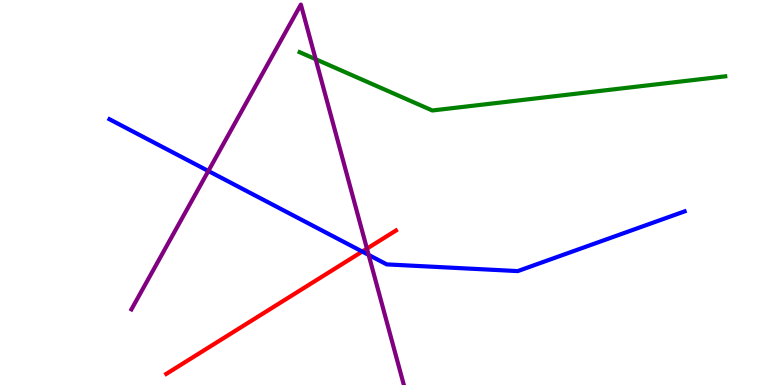[{'lines': ['blue', 'red'], 'intersections': [{'x': 4.67, 'y': 3.47}]}, {'lines': ['green', 'red'], 'intersections': []}, {'lines': ['purple', 'red'], 'intersections': [{'x': 4.73, 'y': 3.54}]}, {'lines': ['blue', 'green'], 'intersections': []}, {'lines': ['blue', 'purple'], 'intersections': [{'x': 2.69, 'y': 5.56}, {'x': 4.76, 'y': 3.38}]}, {'lines': ['green', 'purple'], 'intersections': [{'x': 4.07, 'y': 8.46}]}]